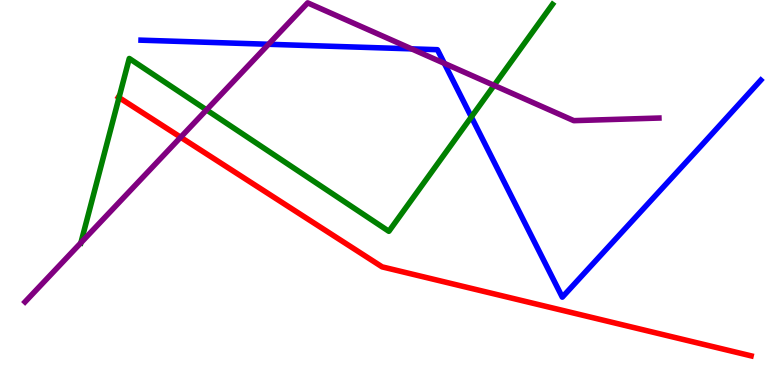[{'lines': ['blue', 'red'], 'intersections': []}, {'lines': ['green', 'red'], 'intersections': [{'x': 1.54, 'y': 7.47}]}, {'lines': ['purple', 'red'], 'intersections': [{'x': 2.33, 'y': 6.44}]}, {'lines': ['blue', 'green'], 'intersections': [{'x': 6.08, 'y': 6.96}]}, {'lines': ['blue', 'purple'], 'intersections': [{'x': 3.47, 'y': 8.85}, {'x': 5.31, 'y': 8.73}, {'x': 5.73, 'y': 8.35}]}, {'lines': ['green', 'purple'], 'intersections': [{'x': 1.04, 'y': 3.69}, {'x': 2.66, 'y': 7.15}, {'x': 6.38, 'y': 7.78}]}]